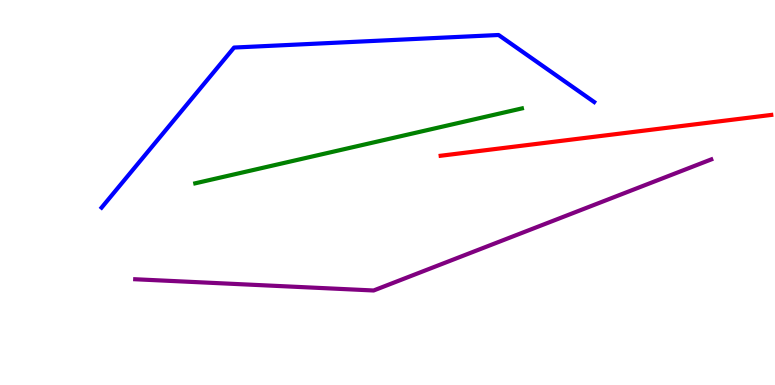[{'lines': ['blue', 'red'], 'intersections': []}, {'lines': ['green', 'red'], 'intersections': []}, {'lines': ['purple', 'red'], 'intersections': []}, {'lines': ['blue', 'green'], 'intersections': []}, {'lines': ['blue', 'purple'], 'intersections': []}, {'lines': ['green', 'purple'], 'intersections': []}]